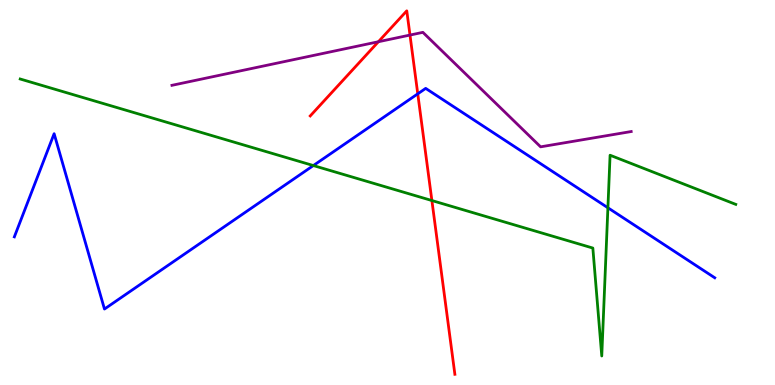[{'lines': ['blue', 'red'], 'intersections': [{'x': 5.39, 'y': 7.56}]}, {'lines': ['green', 'red'], 'intersections': [{'x': 5.57, 'y': 4.79}]}, {'lines': ['purple', 'red'], 'intersections': [{'x': 4.88, 'y': 8.92}, {'x': 5.29, 'y': 9.09}]}, {'lines': ['blue', 'green'], 'intersections': [{'x': 4.04, 'y': 5.7}, {'x': 7.84, 'y': 4.6}]}, {'lines': ['blue', 'purple'], 'intersections': []}, {'lines': ['green', 'purple'], 'intersections': []}]